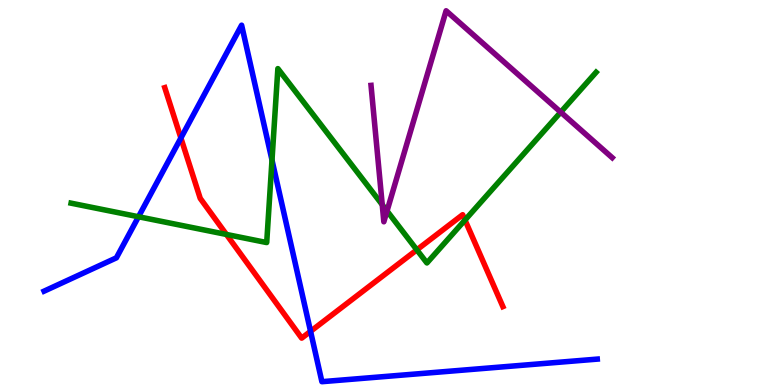[{'lines': ['blue', 'red'], 'intersections': [{'x': 2.33, 'y': 6.42}, {'x': 4.01, 'y': 1.39}]}, {'lines': ['green', 'red'], 'intersections': [{'x': 2.92, 'y': 3.91}, {'x': 5.38, 'y': 3.51}, {'x': 6.0, 'y': 4.28}]}, {'lines': ['purple', 'red'], 'intersections': []}, {'lines': ['blue', 'green'], 'intersections': [{'x': 1.79, 'y': 4.37}, {'x': 3.51, 'y': 5.84}]}, {'lines': ['blue', 'purple'], 'intersections': []}, {'lines': ['green', 'purple'], 'intersections': [{'x': 4.93, 'y': 4.68}, {'x': 4.99, 'y': 4.52}, {'x': 7.24, 'y': 7.09}]}]